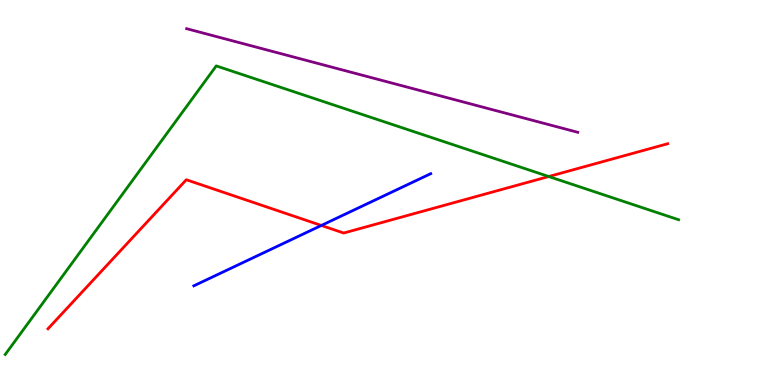[{'lines': ['blue', 'red'], 'intersections': [{'x': 4.15, 'y': 4.14}]}, {'lines': ['green', 'red'], 'intersections': [{'x': 7.08, 'y': 5.42}]}, {'lines': ['purple', 'red'], 'intersections': []}, {'lines': ['blue', 'green'], 'intersections': []}, {'lines': ['blue', 'purple'], 'intersections': []}, {'lines': ['green', 'purple'], 'intersections': []}]